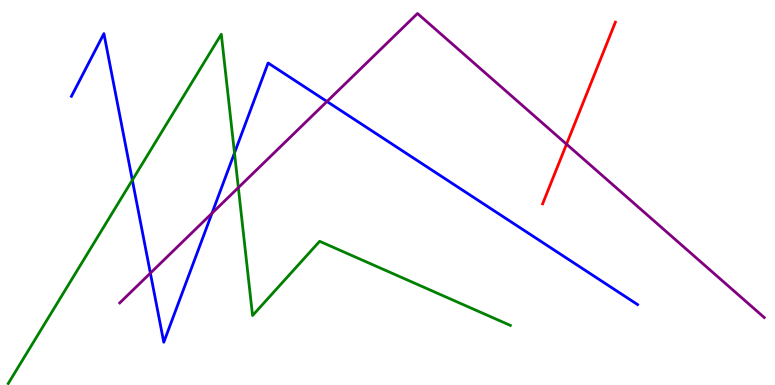[{'lines': ['blue', 'red'], 'intersections': []}, {'lines': ['green', 'red'], 'intersections': []}, {'lines': ['purple', 'red'], 'intersections': [{'x': 7.31, 'y': 6.26}]}, {'lines': ['blue', 'green'], 'intersections': [{'x': 1.71, 'y': 5.32}, {'x': 3.03, 'y': 6.03}]}, {'lines': ['blue', 'purple'], 'intersections': [{'x': 1.94, 'y': 2.91}, {'x': 2.74, 'y': 4.46}, {'x': 4.22, 'y': 7.36}]}, {'lines': ['green', 'purple'], 'intersections': [{'x': 3.08, 'y': 5.13}]}]